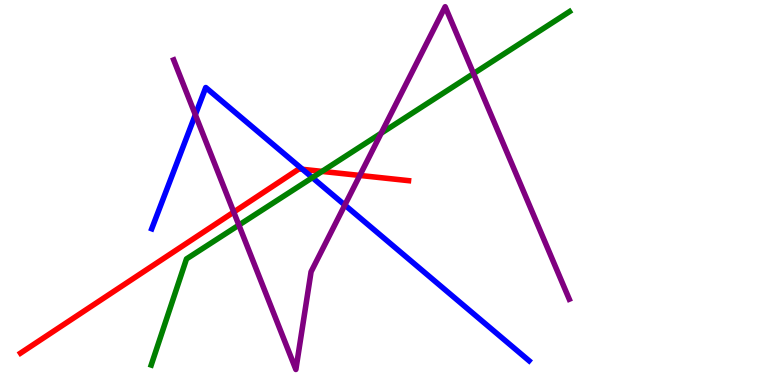[{'lines': ['blue', 'red'], 'intersections': [{'x': 3.9, 'y': 5.6}]}, {'lines': ['green', 'red'], 'intersections': [{'x': 4.16, 'y': 5.55}]}, {'lines': ['purple', 'red'], 'intersections': [{'x': 3.02, 'y': 4.49}, {'x': 4.64, 'y': 5.44}]}, {'lines': ['blue', 'green'], 'intersections': [{'x': 4.03, 'y': 5.39}]}, {'lines': ['blue', 'purple'], 'intersections': [{'x': 2.52, 'y': 7.02}, {'x': 4.45, 'y': 4.67}]}, {'lines': ['green', 'purple'], 'intersections': [{'x': 3.08, 'y': 4.15}, {'x': 4.92, 'y': 6.54}, {'x': 6.11, 'y': 8.09}]}]